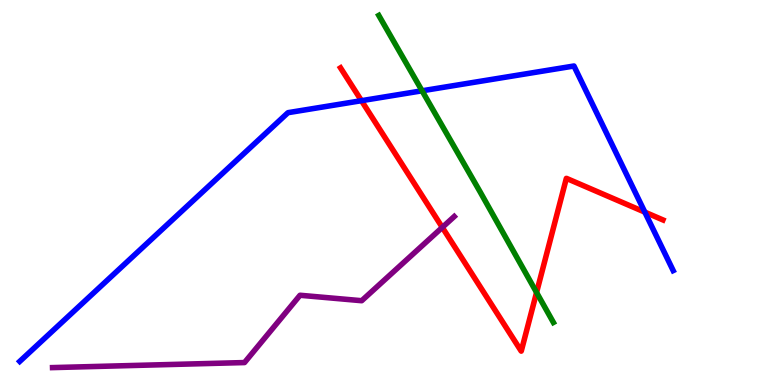[{'lines': ['blue', 'red'], 'intersections': [{'x': 4.66, 'y': 7.38}, {'x': 8.32, 'y': 4.49}]}, {'lines': ['green', 'red'], 'intersections': [{'x': 6.92, 'y': 2.4}]}, {'lines': ['purple', 'red'], 'intersections': [{'x': 5.71, 'y': 4.09}]}, {'lines': ['blue', 'green'], 'intersections': [{'x': 5.45, 'y': 7.64}]}, {'lines': ['blue', 'purple'], 'intersections': []}, {'lines': ['green', 'purple'], 'intersections': []}]